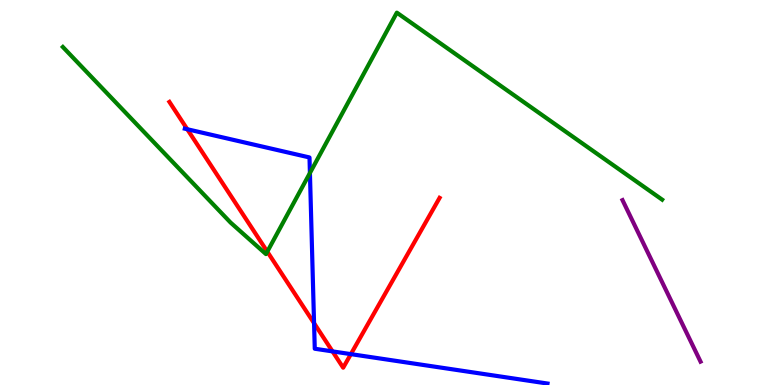[{'lines': ['blue', 'red'], 'intersections': [{'x': 2.42, 'y': 6.64}, {'x': 4.05, 'y': 1.61}, {'x': 4.29, 'y': 0.873}, {'x': 4.53, 'y': 0.802}]}, {'lines': ['green', 'red'], 'intersections': [{'x': 3.45, 'y': 3.46}]}, {'lines': ['purple', 'red'], 'intersections': []}, {'lines': ['blue', 'green'], 'intersections': [{'x': 4.0, 'y': 5.51}]}, {'lines': ['blue', 'purple'], 'intersections': []}, {'lines': ['green', 'purple'], 'intersections': []}]